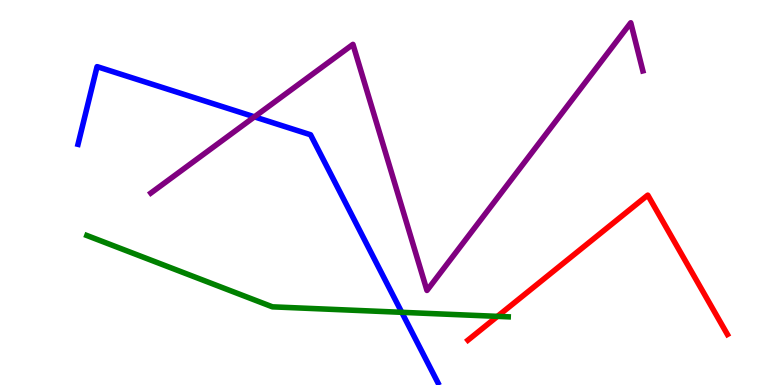[{'lines': ['blue', 'red'], 'intersections': []}, {'lines': ['green', 'red'], 'intersections': [{'x': 6.42, 'y': 1.78}]}, {'lines': ['purple', 'red'], 'intersections': []}, {'lines': ['blue', 'green'], 'intersections': [{'x': 5.18, 'y': 1.89}]}, {'lines': ['blue', 'purple'], 'intersections': [{'x': 3.28, 'y': 6.96}]}, {'lines': ['green', 'purple'], 'intersections': []}]